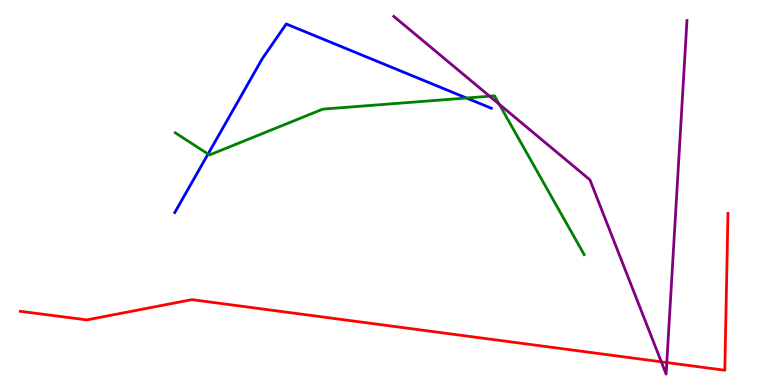[{'lines': ['blue', 'red'], 'intersections': []}, {'lines': ['green', 'red'], 'intersections': []}, {'lines': ['purple', 'red'], 'intersections': [{'x': 8.53, 'y': 0.602}, {'x': 8.6, 'y': 0.583}]}, {'lines': ['blue', 'green'], 'intersections': [{'x': 2.68, 'y': 6.0}, {'x': 6.02, 'y': 7.45}]}, {'lines': ['blue', 'purple'], 'intersections': []}, {'lines': ['green', 'purple'], 'intersections': [{'x': 6.32, 'y': 7.5}, {'x': 6.44, 'y': 7.29}]}]